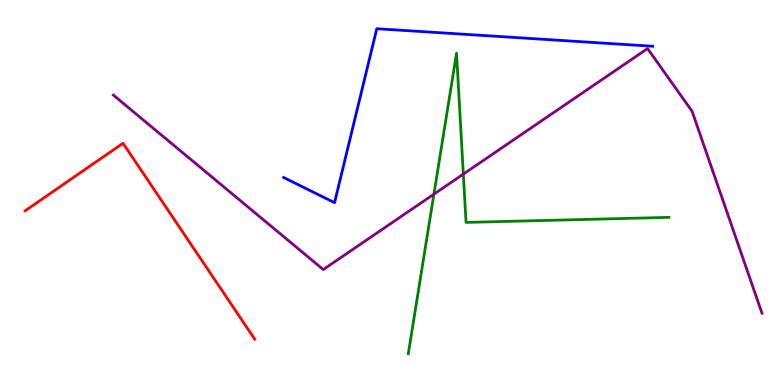[{'lines': ['blue', 'red'], 'intersections': []}, {'lines': ['green', 'red'], 'intersections': []}, {'lines': ['purple', 'red'], 'intersections': []}, {'lines': ['blue', 'green'], 'intersections': []}, {'lines': ['blue', 'purple'], 'intersections': []}, {'lines': ['green', 'purple'], 'intersections': [{'x': 5.6, 'y': 4.96}, {'x': 5.98, 'y': 5.48}]}]